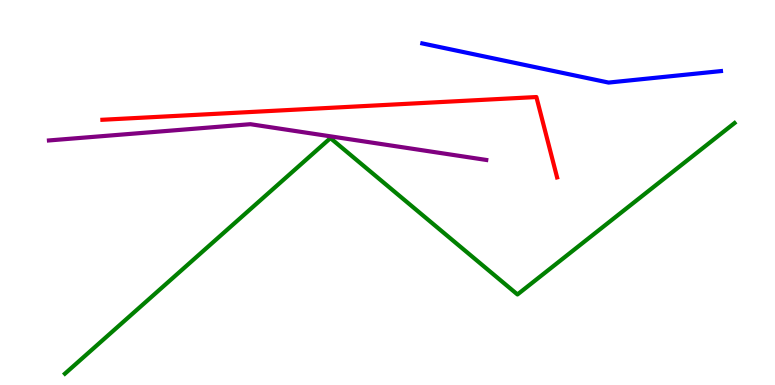[{'lines': ['blue', 'red'], 'intersections': []}, {'lines': ['green', 'red'], 'intersections': []}, {'lines': ['purple', 'red'], 'intersections': []}, {'lines': ['blue', 'green'], 'intersections': []}, {'lines': ['blue', 'purple'], 'intersections': []}, {'lines': ['green', 'purple'], 'intersections': []}]